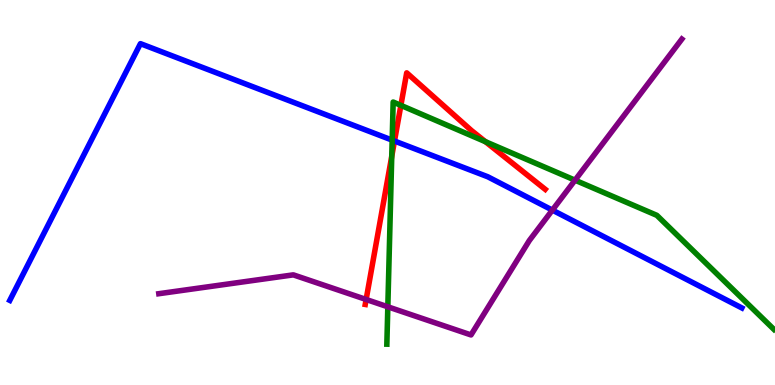[{'lines': ['blue', 'red'], 'intersections': [{'x': 5.09, 'y': 6.34}]}, {'lines': ['green', 'red'], 'intersections': [{'x': 5.05, 'y': 5.94}, {'x': 5.17, 'y': 7.26}, {'x': 6.26, 'y': 6.32}]}, {'lines': ['purple', 'red'], 'intersections': [{'x': 4.72, 'y': 2.22}]}, {'lines': ['blue', 'green'], 'intersections': [{'x': 5.06, 'y': 6.36}]}, {'lines': ['blue', 'purple'], 'intersections': [{'x': 7.13, 'y': 4.54}]}, {'lines': ['green', 'purple'], 'intersections': [{'x': 5.0, 'y': 2.03}, {'x': 7.42, 'y': 5.32}]}]